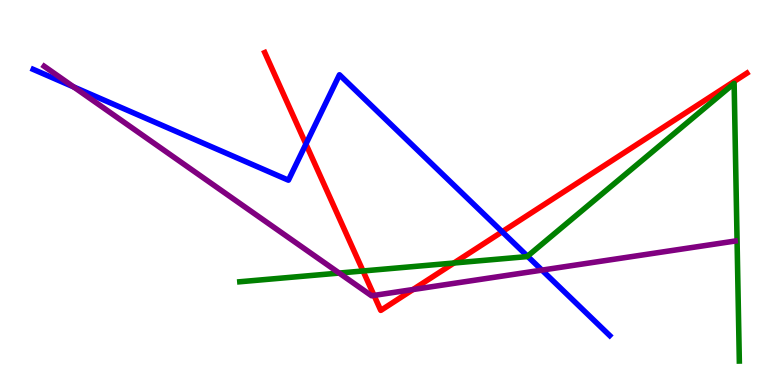[{'lines': ['blue', 'red'], 'intersections': [{'x': 3.95, 'y': 6.26}, {'x': 6.48, 'y': 3.98}]}, {'lines': ['green', 'red'], 'intersections': [{'x': 4.68, 'y': 2.96}, {'x': 5.86, 'y': 3.17}]}, {'lines': ['purple', 'red'], 'intersections': [{'x': 4.83, 'y': 2.33}, {'x': 5.33, 'y': 2.48}]}, {'lines': ['blue', 'green'], 'intersections': [{'x': 6.81, 'y': 3.35}]}, {'lines': ['blue', 'purple'], 'intersections': [{'x': 0.95, 'y': 7.74}, {'x': 6.99, 'y': 2.98}]}, {'lines': ['green', 'purple'], 'intersections': [{'x': 4.38, 'y': 2.91}]}]